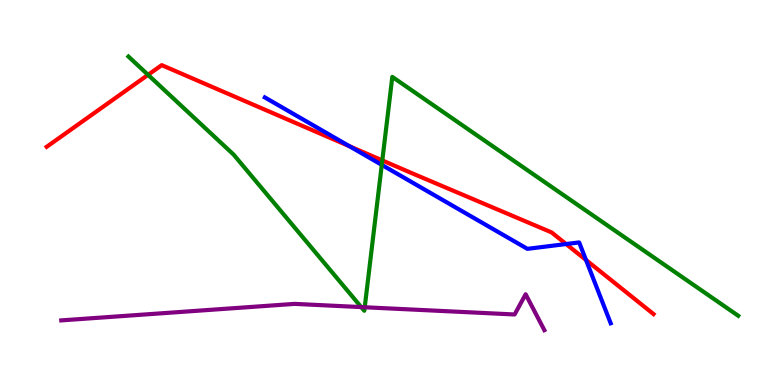[{'lines': ['blue', 'red'], 'intersections': [{'x': 4.51, 'y': 6.2}, {'x': 7.3, 'y': 3.66}, {'x': 7.56, 'y': 3.25}]}, {'lines': ['green', 'red'], 'intersections': [{'x': 1.91, 'y': 8.06}, {'x': 4.93, 'y': 5.83}]}, {'lines': ['purple', 'red'], 'intersections': []}, {'lines': ['blue', 'green'], 'intersections': [{'x': 4.93, 'y': 5.72}]}, {'lines': ['blue', 'purple'], 'intersections': []}, {'lines': ['green', 'purple'], 'intersections': [{'x': 4.66, 'y': 2.02}, {'x': 4.71, 'y': 2.02}]}]